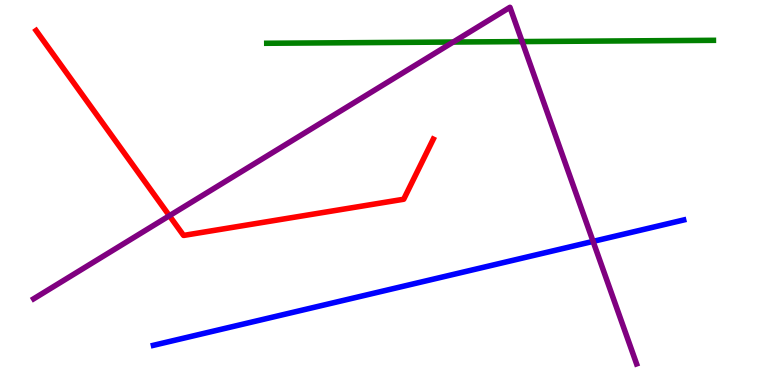[{'lines': ['blue', 'red'], 'intersections': []}, {'lines': ['green', 'red'], 'intersections': []}, {'lines': ['purple', 'red'], 'intersections': [{'x': 2.19, 'y': 4.4}]}, {'lines': ['blue', 'green'], 'intersections': []}, {'lines': ['blue', 'purple'], 'intersections': [{'x': 7.65, 'y': 3.73}]}, {'lines': ['green', 'purple'], 'intersections': [{'x': 5.85, 'y': 8.91}, {'x': 6.74, 'y': 8.92}]}]